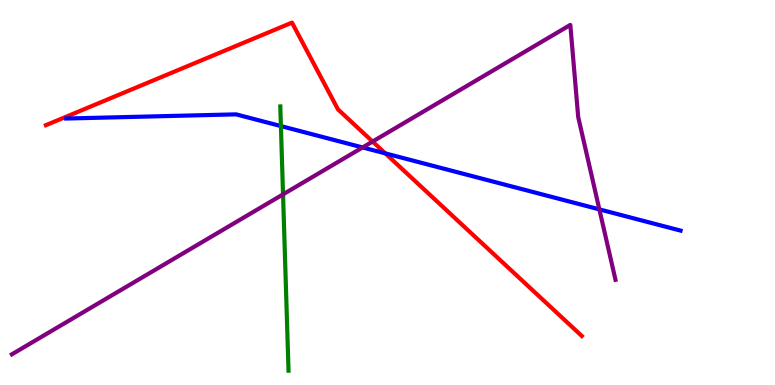[{'lines': ['blue', 'red'], 'intersections': [{'x': 4.97, 'y': 6.02}]}, {'lines': ['green', 'red'], 'intersections': []}, {'lines': ['purple', 'red'], 'intersections': [{'x': 4.81, 'y': 6.32}]}, {'lines': ['blue', 'green'], 'intersections': [{'x': 3.62, 'y': 6.73}]}, {'lines': ['blue', 'purple'], 'intersections': [{'x': 4.68, 'y': 6.17}, {'x': 7.73, 'y': 4.56}]}, {'lines': ['green', 'purple'], 'intersections': [{'x': 3.65, 'y': 4.95}]}]